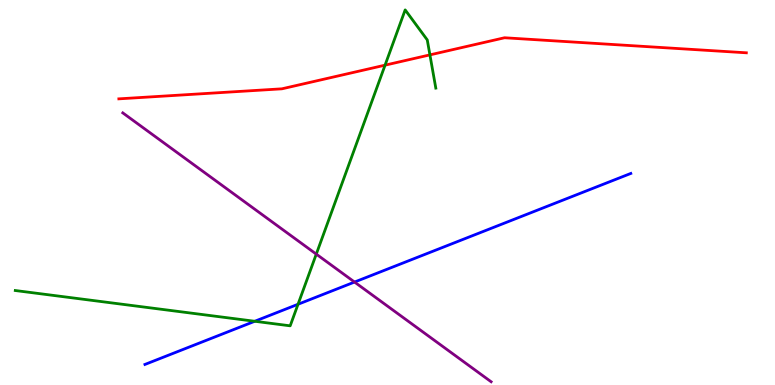[{'lines': ['blue', 'red'], 'intersections': []}, {'lines': ['green', 'red'], 'intersections': [{'x': 4.97, 'y': 8.31}, {'x': 5.55, 'y': 8.57}]}, {'lines': ['purple', 'red'], 'intersections': []}, {'lines': ['blue', 'green'], 'intersections': [{'x': 3.29, 'y': 1.66}, {'x': 3.85, 'y': 2.1}]}, {'lines': ['blue', 'purple'], 'intersections': [{'x': 4.57, 'y': 2.67}]}, {'lines': ['green', 'purple'], 'intersections': [{'x': 4.08, 'y': 3.4}]}]